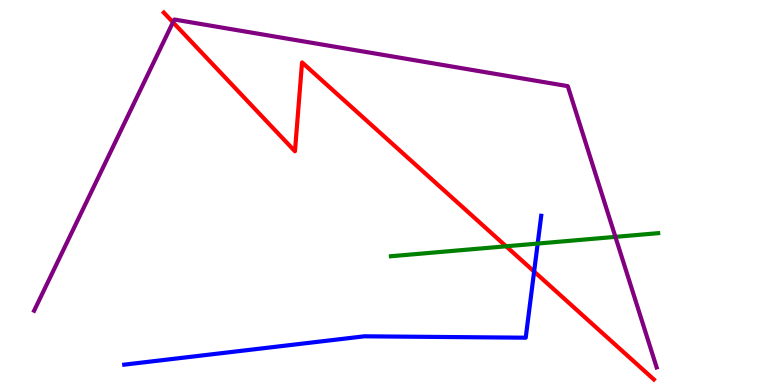[{'lines': ['blue', 'red'], 'intersections': [{'x': 6.89, 'y': 2.95}]}, {'lines': ['green', 'red'], 'intersections': [{'x': 6.53, 'y': 3.6}]}, {'lines': ['purple', 'red'], 'intersections': [{'x': 2.23, 'y': 9.42}]}, {'lines': ['blue', 'green'], 'intersections': [{'x': 6.94, 'y': 3.67}]}, {'lines': ['blue', 'purple'], 'intersections': []}, {'lines': ['green', 'purple'], 'intersections': [{'x': 7.94, 'y': 3.85}]}]